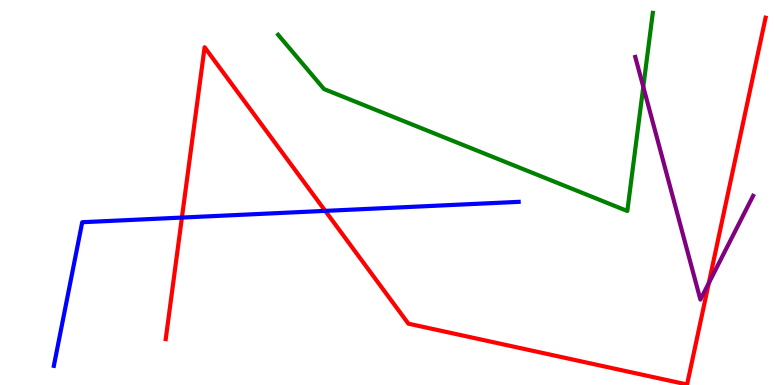[{'lines': ['blue', 'red'], 'intersections': [{'x': 2.35, 'y': 4.35}, {'x': 4.2, 'y': 4.52}]}, {'lines': ['green', 'red'], 'intersections': []}, {'lines': ['purple', 'red'], 'intersections': [{'x': 9.15, 'y': 2.65}]}, {'lines': ['blue', 'green'], 'intersections': []}, {'lines': ['blue', 'purple'], 'intersections': []}, {'lines': ['green', 'purple'], 'intersections': [{'x': 8.3, 'y': 7.75}]}]